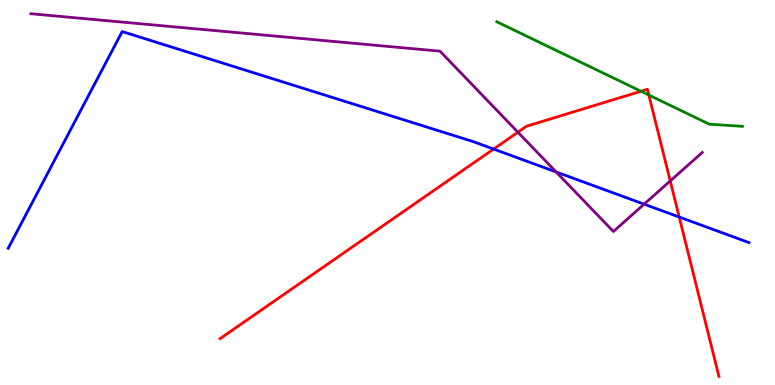[{'lines': ['blue', 'red'], 'intersections': [{'x': 6.37, 'y': 6.13}, {'x': 8.76, 'y': 4.36}]}, {'lines': ['green', 'red'], 'intersections': [{'x': 8.27, 'y': 7.63}, {'x': 8.37, 'y': 7.53}]}, {'lines': ['purple', 'red'], 'intersections': [{'x': 6.68, 'y': 6.57}, {'x': 8.65, 'y': 5.3}]}, {'lines': ['blue', 'green'], 'intersections': []}, {'lines': ['blue', 'purple'], 'intersections': [{'x': 7.18, 'y': 5.53}, {'x': 8.31, 'y': 4.7}]}, {'lines': ['green', 'purple'], 'intersections': []}]